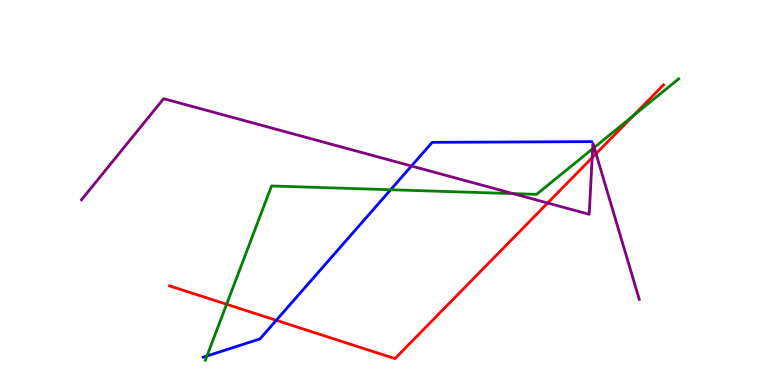[{'lines': ['blue', 'red'], 'intersections': [{'x': 3.56, 'y': 1.68}]}, {'lines': ['green', 'red'], 'intersections': [{'x': 2.92, 'y': 2.1}, {'x': 8.17, 'y': 6.99}]}, {'lines': ['purple', 'red'], 'intersections': [{'x': 7.07, 'y': 4.73}, {'x': 7.64, 'y': 5.91}, {'x': 7.69, 'y': 6.01}]}, {'lines': ['blue', 'green'], 'intersections': [{'x': 2.67, 'y': 0.753}, {'x': 5.04, 'y': 5.07}]}, {'lines': ['blue', 'purple'], 'intersections': [{'x': 5.31, 'y': 5.69}]}, {'lines': ['green', 'purple'], 'intersections': [{'x': 6.62, 'y': 4.97}, {'x': 7.65, 'y': 6.14}, {'x': 7.67, 'y': 6.17}]}]